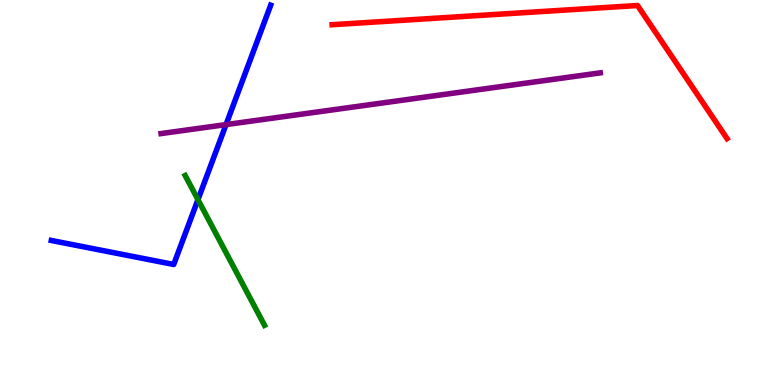[{'lines': ['blue', 'red'], 'intersections': []}, {'lines': ['green', 'red'], 'intersections': []}, {'lines': ['purple', 'red'], 'intersections': []}, {'lines': ['blue', 'green'], 'intersections': [{'x': 2.55, 'y': 4.81}]}, {'lines': ['blue', 'purple'], 'intersections': [{'x': 2.92, 'y': 6.76}]}, {'lines': ['green', 'purple'], 'intersections': []}]